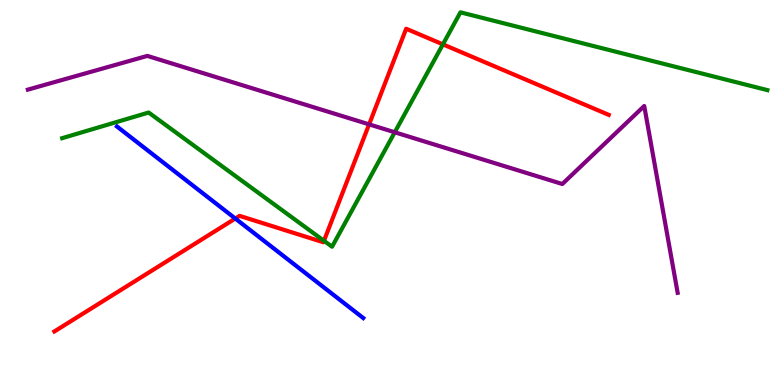[{'lines': ['blue', 'red'], 'intersections': [{'x': 3.04, 'y': 4.32}]}, {'lines': ['green', 'red'], 'intersections': [{'x': 4.18, 'y': 3.75}, {'x': 5.71, 'y': 8.85}]}, {'lines': ['purple', 'red'], 'intersections': [{'x': 4.76, 'y': 6.77}]}, {'lines': ['blue', 'green'], 'intersections': []}, {'lines': ['blue', 'purple'], 'intersections': []}, {'lines': ['green', 'purple'], 'intersections': [{'x': 5.09, 'y': 6.56}]}]